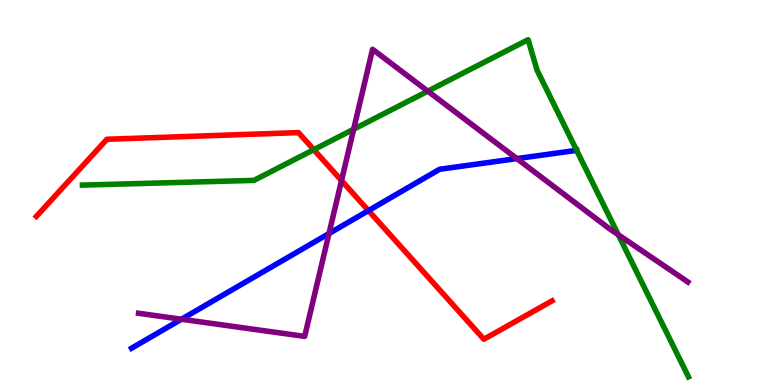[{'lines': ['blue', 'red'], 'intersections': [{'x': 4.75, 'y': 4.53}]}, {'lines': ['green', 'red'], 'intersections': [{'x': 4.05, 'y': 6.11}]}, {'lines': ['purple', 'red'], 'intersections': [{'x': 4.41, 'y': 5.31}]}, {'lines': ['blue', 'green'], 'intersections': [{'x': 7.44, 'y': 6.09}]}, {'lines': ['blue', 'purple'], 'intersections': [{'x': 2.34, 'y': 1.71}, {'x': 4.25, 'y': 3.93}, {'x': 6.67, 'y': 5.88}]}, {'lines': ['green', 'purple'], 'intersections': [{'x': 4.56, 'y': 6.64}, {'x': 5.52, 'y': 7.63}, {'x': 7.98, 'y': 3.9}]}]